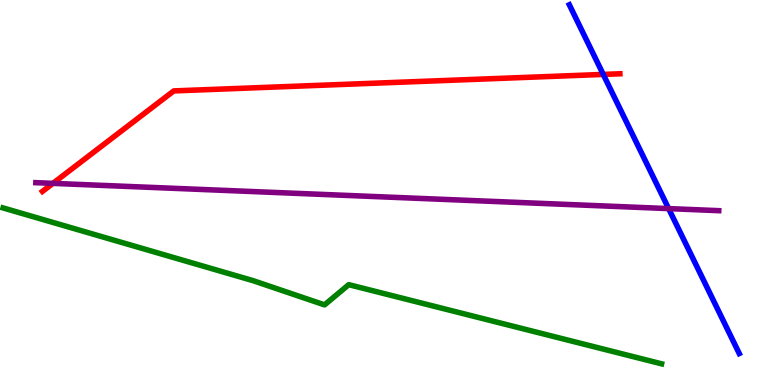[{'lines': ['blue', 'red'], 'intersections': [{'x': 7.78, 'y': 8.07}]}, {'lines': ['green', 'red'], 'intersections': []}, {'lines': ['purple', 'red'], 'intersections': [{'x': 0.683, 'y': 5.24}]}, {'lines': ['blue', 'green'], 'intersections': []}, {'lines': ['blue', 'purple'], 'intersections': [{'x': 8.63, 'y': 4.58}]}, {'lines': ['green', 'purple'], 'intersections': []}]